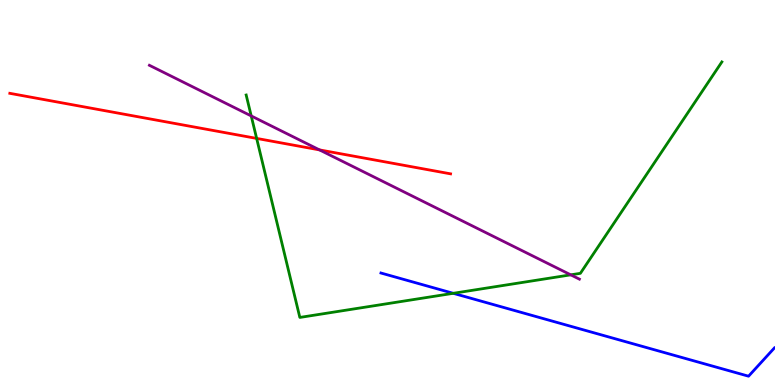[{'lines': ['blue', 'red'], 'intersections': []}, {'lines': ['green', 'red'], 'intersections': [{'x': 3.31, 'y': 6.4}]}, {'lines': ['purple', 'red'], 'intersections': [{'x': 4.12, 'y': 6.11}]}, {'lines': ['blue', 'green'], 'intersections': [{'x': 5.85, 'y': 2.38}]}, {'lines': ['blue', 'purple'], 'intersections': []}, {'lines': ['green', 'purple'], 'intersections': [{'x': 3.24, 'y': 6.99}, {'x': 7.36, 'y': 2.86}]}]